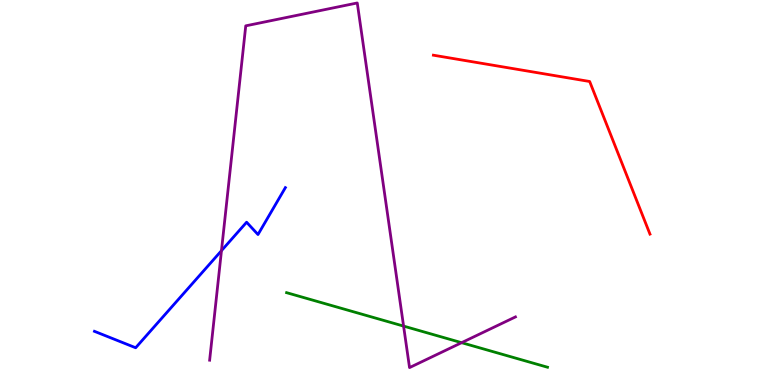[{'lines': ['blue', 'red'], 'intersections': []}, {'lines': ['green', 'red'], 'intersections': []}, {'lines': ['purple', 'red'], 'intersections': []}, {'lines': ['blue', 'green'], 'intersections': []}, {'lines': ['blue', 'purple'], 'intersections': [{'x': 2.86, 'y': 3.49}]}, {'lines': ['green', 'purple'], 'intersections': [{'x': 5.21, 'y': 1.53}, {'x': 5.96, 'y': 1.1}]}]